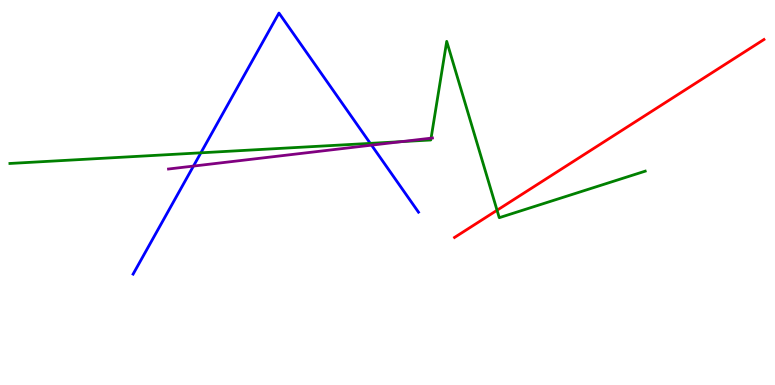[{'lines': ['blue', 'red'], 'intersections': []}, {'lines': ['green', 'red'], 'intersections': [{'x': 6.41, 'y': 4.54}]}, {'lines': ['purple', 'red'], 'intersections': []}, {'lines': ['blue', 'green'], 'intersections': [{'x': 2.59, 'y': 6.03}, {'x': 4.78, 'y': 6.28}]}, {'lines': ['blue', 'purple'], 'intersections': [{'x': 2.5, 'y': 5.69}, {'x': 4.79, 'y': 6.23}]}, {'lines': ['green', 'purple'], 'intersections': [{'x': 5.18, 'y': 6.32}, {'x': 5.56, 'y': 6.41}]}]